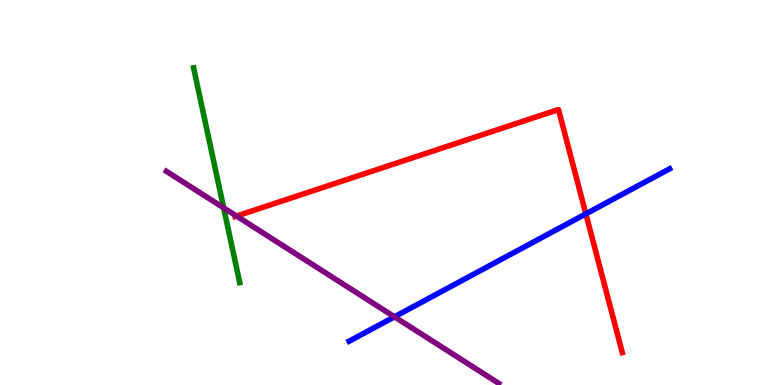[{'lines': ['blue', 'red'], 'intersections': [{'x': 7.56, 'y': 4.45}]}, {'lines': ['green', 'red'], 'intersections': []}, {'lines': ['purple', 'red'], 'intersections': [{'x': 3.05, 'y': 4.39}]}, {'lines': ['blue', 'green'], 'intersections': []}, {'lines': ['blue', 'purple'], 'intersections': [{'x': 5.09, 'y': 1.77}]}, {'lines': ['green', 'purple'], 'intersections': [{'x': 2.89, 'y': 4.6}]}]